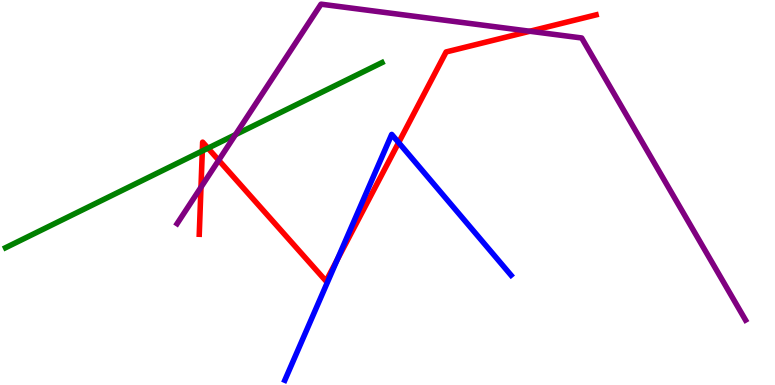[{'lines': ['blue', 'red'], 'intersections': [{'x': 4.35, 'y': 3.25}, {'x': 5.14, 'y': 6.3}]}, {'lines': ['green', 'red'], 'intersections': [{'x': 2.61, 'y': 6.08}, {'x': 2.68, 'y': 6.15}]}, {'lines': ['purple', 'red'], 'intersections': [{'x': 2.59, 'y': 5.14}, {'x': 2.82, 'y': 5.84}, {'x': 6.84, 'y': 9.19}]}, {'lines': ['blue', 'green'], 'intersections': []}, {'lines': ['blue', 'purple'], 'intersections': []}, {'lines': ['green', 'purple'], 'intersections': [{'x': 3.04, 'y': 6.5}]}]